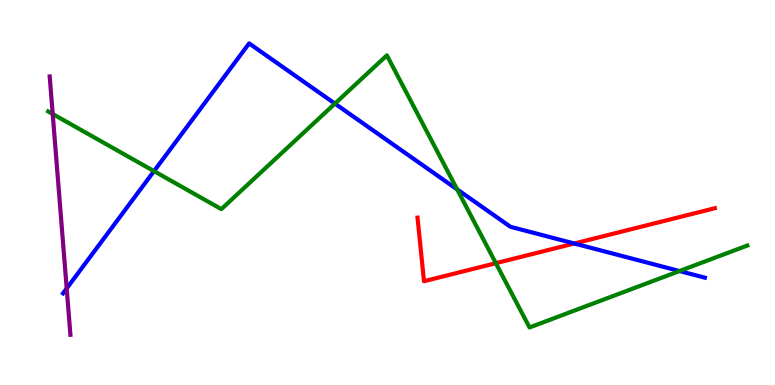[{'lines': ['blue', 'red'], 'intersections': [{'x': 7.41, 'y': 3.68}]}, {'lines': ['green', 'red'], 'intersections': [{'x': 6.4, 'y': 3.16}]}, {'lines': ['purple', 'red'], 'intersections': []}, {'lines': ['blue', 'green'], 'intersections': [{'x': 1.99, 'y': 5.55}, {'x': 4.32, 'y': 7.31}, {'x': 5.9, 'y': 5.08}, {'x': 8.77, 'y': 2.96}]}, {'lines': ['blue', 'purple'], 'intersections': [{'x': 0.861, 'y': 2.51}]}, {'lines': ['green', 'purple'], 'intersections': [{'x': 0.68, 'y': 7.04}]}]